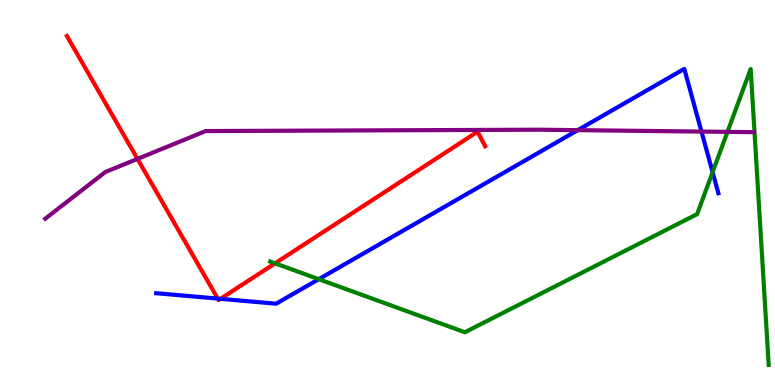[{'lines': ['blue', 'red'], 'intersections': [{'x': 2.81, 'y': 2.24}, {'x': 2.84, 'y': 2.24}]}, {'lines': ['green', 'red'], 'intersections': [{'x': 3.55, 'y': 3.16}]}, {'lines': ['purple', 'red'], 'intersections': [{'x': 1.77, 'y': 5.87}]}, {'lines': ['blue', 'green'], 'intersections': [{'x': 4.11, 'y': 2.75}, {'x': 9.19, 'y': 5.53}]}, {'lines': ['blue', 'purple'], 'intersections': [{'x': 7.46, 'y': 6.62}, {'x': 9.05, 'y': 6.58}]}, {'lines': ['green', 'purple'], 'intersections': [{'x': 9.39, 'y': 6.57}]}]